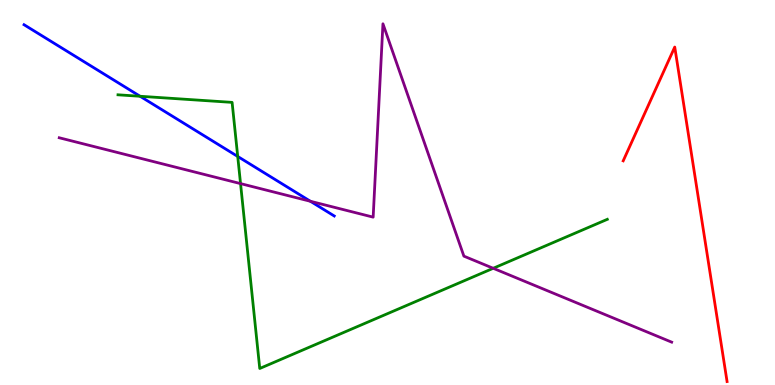[{'lines': ['blue', 'red'], 'intersections': []}, {'lines': ['green', 'red'], 'intersections': []}, {'lines': ['purple', 'red'], 'intersections': []}, {'lines': ['blue', 'green'], 'intersections': [{'x': 1.81, 'y': 7.5}, {'x': 3.07, 'y': 5.94}]}, {'lines': ['blue', 'purple'], 'intersections': [{'x': 4.01, 'y': 4.77}]}, {'lines': ['green', 'purple'], 'intersections': [{'x': 3.1, 'y': 5.23}, {'x': 6.36, 'y': 3.03}]}]